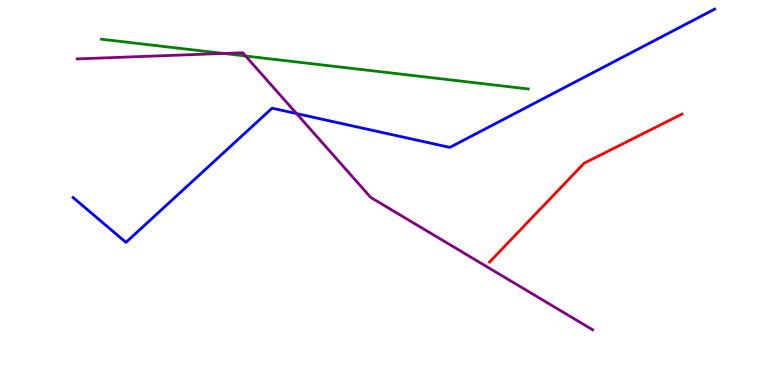[{'lines': ['blue', 'red'], 'intersections': []}, {'lines': ['green', 'red'], 'intersections': []}, {'lines': ['purple', 'red'], 'intersections': []}, {'lines': ['blue', 'green'], 'intersections': []}, {'lines': ['blue', 'purple'], 'intersections': [{'x': 3.83, 'y': 7.05}]}, {'lines': ['green', 'purple'], 'intersections': [{'x': 2.88, 'y': 8.61}, {'x': 3.17, 'y': 8.54}]}]